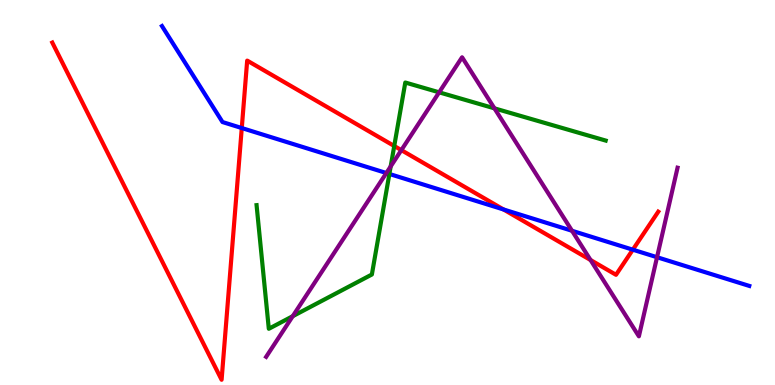[{'lines': ['blue', 'red'], 'intersections': [{'x': 3.12, 'y': 6.67}, {'x': 6.5, 'y': 4.56}, {'x': 8.17, 'y': 3.51}]}, {'lines': ['green', 'red'], 'intersections': [{'x': 5.09, 'y': 6.21}]}, {'lines': ['purple', 'red'], 'intersections': [{'x': 5.18, 'y': 6.1}, {'x': 7.62, 'y': 3.25}]}, {'lines': ['blue', 'green'], 'intersections': [{'x': 5.02, 'y': 5.48}]}, {'lines': ['blue', 'purple'], 'intersections': [{'x': 4.99, 'y': 5.51}, {'x': 7.38, 'y': 4.01}, {'x': 8.48, 'y': 3.32}]}, {'lines': ['green', 'purple'], 'intersections': [{'x': 3.78, 'y': 1.79}, {'x': 5.04, 'y': 5.68}, {'x': 5.67, 'y': 7.6}, {'x': 6.38, 'y': 7.19}]}]